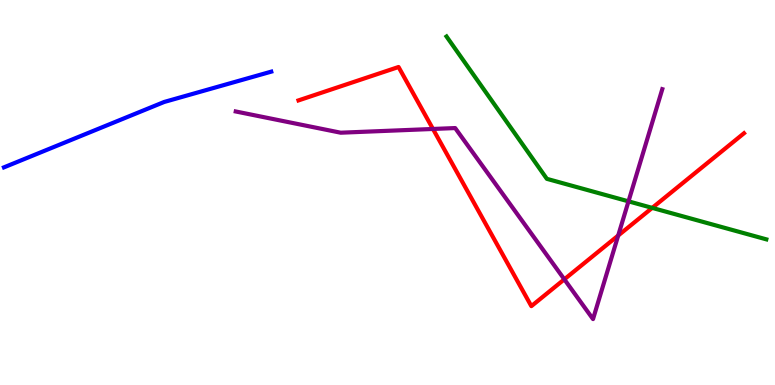[{'lines': ['blue', 'red'], 'intersections': []}, {'lines': ['green', 'red'], 'intersections': [{'x': 8.42, 'y': 4.6}]}, {'lines': ['purple', 'red'], 'intersections': [{'x': 5.59, 'y': 6.65}, {'x': 7.28, 'y': 2.74}, {'x': 7.98, 'y': 3.88}]}, {'lines': ['blue', 'green'], 'intersections': []}, {'lines': ['blue', 'purple'], 'intersections': []}, {'lines': ['green', 'purple'], 'intersections': [{'x': 8.11, 'y': 4.77}]}]